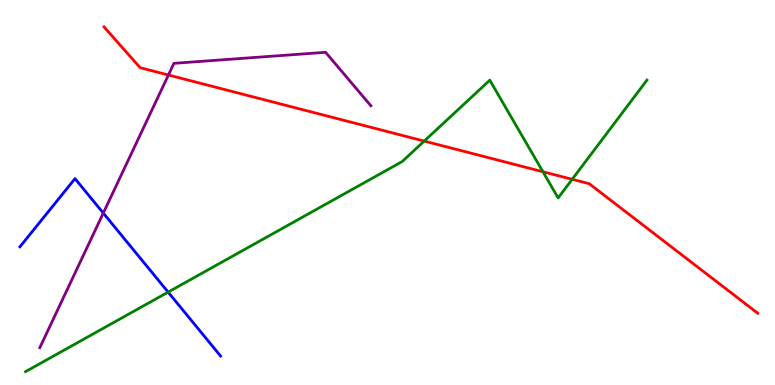[{'lines': ['blue', 'red'], 'intersections': []}, {'lines': ['green', 'red'], 'intersections': [{'x': 5.47, 'y': 6.34}, {'x': 7.01, 'y': 5.54}, {'x': 7.38, 'y': 5.34}]}, {'lines': ['purple', 'red'], 'intersections': [{'x': 2.17, 'y': 8.05}]}, {'lines': ['blue', 'green'], 'intersections': [{'x': 2.17, 'y': 2.41}]}, {'lines': ['blue', 'purple'], 'intersections': [{'x': 1.33, 'y': 4.47}]}, {'lines': ['green', 'purple'], 'intersections': []}]